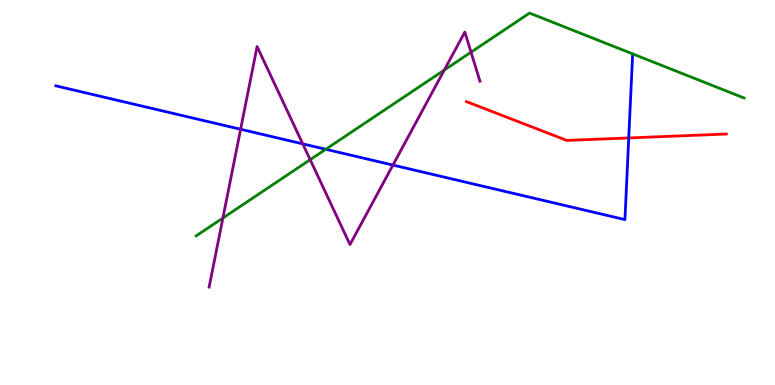[{'lines': ['blue', 'red'], 'intersections': [{'x': 8.11, 'y': 6.42}]}, {'lines': ['green', 'red'], 'intersections': []}, {'lines': ['purple', 'red'], 'intersections': []}, {'lines': ['blue', 'green'], 'intersections': [{'x': 4.2, 'y': 6.12}]}, {'lines': ['blue', 'purple'], 'intersections': [{'x': 3.1, 'y': 6.64}, {'x': 3.91, 'y': 6.26}, {'x': 5.07, 'y': 5.71}]}, {'lines': ['green', 'purple'], 'intersections': [{'x': 2.88, 'y': 4.34}, {'x': 4.0, 'y': 5.85}, {'x': 5.73, 'y': 8.18}, {'x': 6.08, 'y': 8.64}]}]